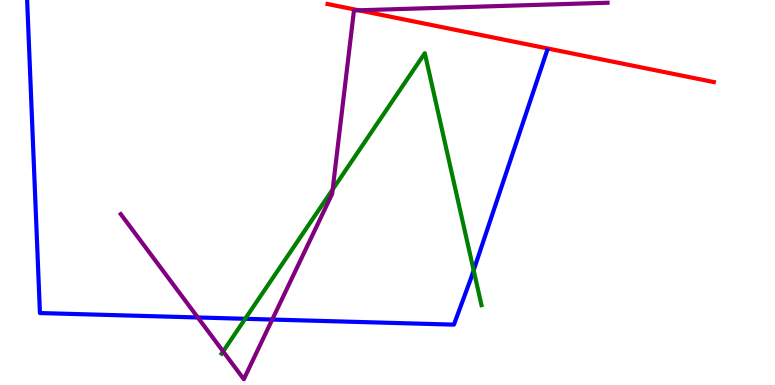[{'lines': ['blue', 'red'], 'intersections': []}, {'lines': ['green', 'red'], 'intersections': []}, {'lines': ['purple', 'red'], 'intersections': [{'x': 4.63, 'y': 9.73}]}, {'lines': ['blue', 'green'], 'intersections': [{'x': 3.16, 'y': 1.72}, {'x': 6.11, 'y': 2.98}]}, {'lines': ['blue', 'purple'], 'intersections': [{'x': 2.55, 'y': 1.75}, {'x': 3.51, 'y': 1.7}]}, {'lines': ['green', 'purple'], 'intersections': [{'x': 2.88, 'y': 0.872}, {'x': 4.29, 'y': 5.08}]}]